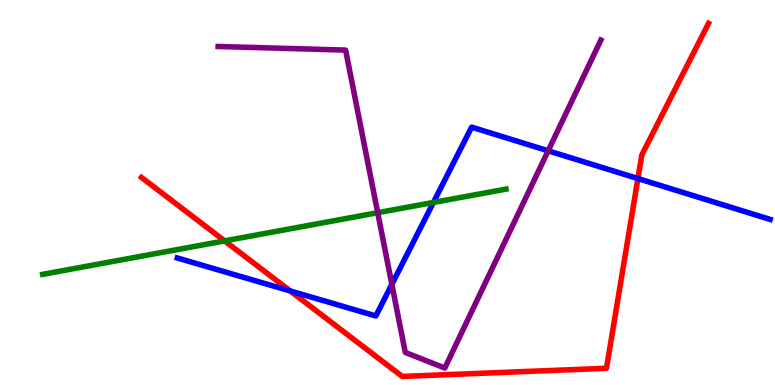[{'lines': ['blue', 'red'], 'intersections': [{'x': 3.75, 'y': 2.44}, {'x': 8.23, 'y': 5.36}]}, {'lines': ['green', 'red'], 'intersections': [{'x': 2.9, 'y': 3.74}]}, {'lines': ['purple', 'red'], 'intersections': []}, {'lines': ['blue', 'green'], 'intersections': [{'x': 5.59, 'y': 4.74}]}, {'lines': ['blue', 'purple'], 'intersections': [{'x': 5.06, 'y': 2.61}, {'x': 7.07, 'y': 6.08}]}, {'lines': ['green', 'purple'], 'intersections': [{'x': 4.87, 'y': 4.48}]}]